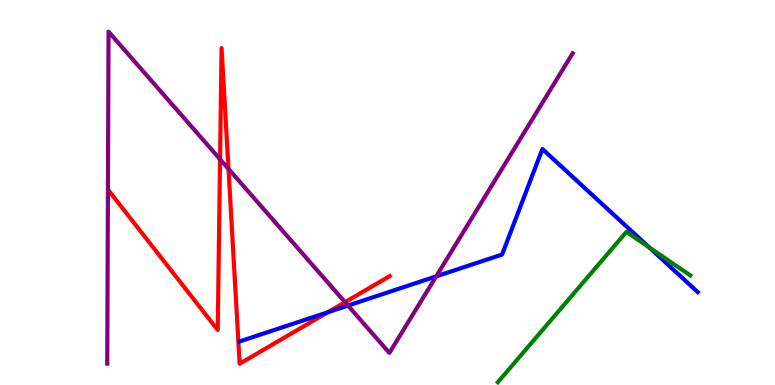[{'lines': ['blue', 'red'], 'intersections': [{'x': 4.23, 'y': 1.89}]}, {'lines': ['green', 'red'], 'intersections': []}, {'lines': ['purple', 'red'], 'intersections': [{'x': 2.84, 'y': 5.86}, {'x': 2.95, 'y': 5.61}, {'x': 4.45, 'y': 2.15}]}, {'lines': ['blue', 'green'], 'intersections': [{'x': 8.38, 'y': 3.57}]}, {'lines': ['blue', 'purple'], 'intersections': [{'x': 4.49, 'y': 2.06}, {'x': 5.63, 'y': 2.82}]}, {'lines': ['green', 'purple'], 'intersections': []}]